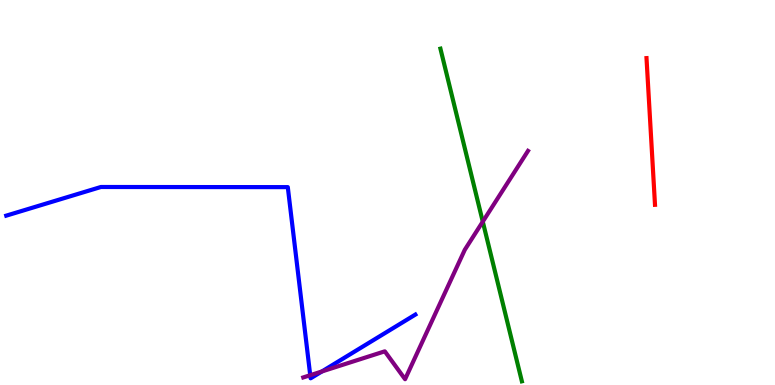[{'lines': ['blue', 'red'], 'intersections': []}, {'lines': ['green', 'red'], 'intersections': []}, {'lines': ['purple', 'red'], 'intersections': []}, {'lines': ['blue', 'green'], 'intersections': []}, {'lines': ['blue', 'purple'], 'intersections': [{'x': 4.0, 'y': 0.255}, {'x': 4.15, 'y': 0.351}]}, {'lines': ['green', 'purple'], 'intersections': [{'x': 6.23, 'y': 4.24}]}]